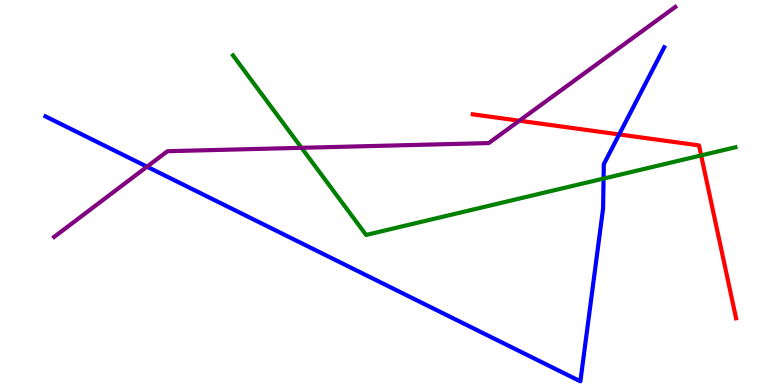[{'lines': ['blue', 'red'], 'intersections': [{'x': 7.99, 'y': 6.51}]}, {'lines': ['green', 'red'], 'intersections': [{'x': 9.05, 'y': 5.96}]}, {'lines': ['purple', 'red'], 'intersections': [{'x': 6.7, 'y': 6.86}]}, {'lines': ['blue', 'green'], 'intersections': [{'x': 7.79, 'y': 5.36}]}, {'lines': ['blue', 'purple'], 'intersections': [{'x': 1.9, 'y': 5.67}]}, {'lines': ['green', 'purple'], 'intersections': [{'x': 3.89, 'y': 6.16}]}]